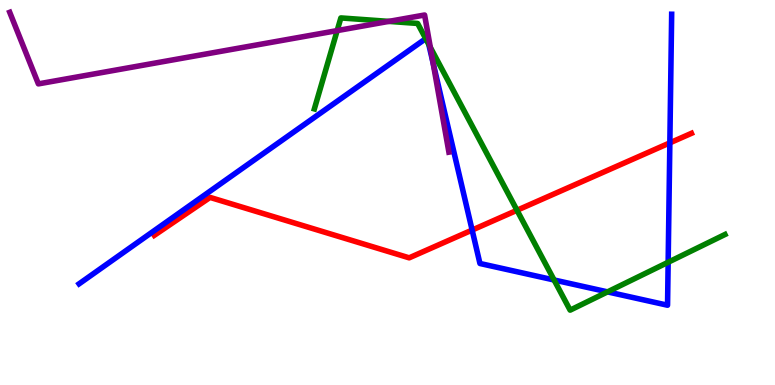[{'lines': ['blue', 'red'], 'intersections': [{'x': 6.09, 'y': 4.02}, {'x': 8.64, 'y': 6.29}]}, {'lines': ['green', 'red'], 'intersections': [{'x': 6.67, 'y': 4.54}]}, {'lines': ['purple', 'red'], 'intersections': []}, {'lines': ['blue', 'green'], 'intersections': [{'x': 5.49, 'y': 9.0}, {'x': 5.53, 'y': 8.85}, {'x': 7.15, 'y': 2.73}, {'x': 7.84, 'y': 2.42}, {'x': 8.62, 'y': 3.19}]}, {'lines': ['blue', 'purple'], 'intersections': [{'x': 5.59, 'y': 8.36}]}, {'lines': ['green', 'purple'], 'intersections': [{'x': 4.35, 'y': 9.21}, {'x': 5.02, 'y': 9.44}, {'x': 5.55, 'y': 8.77}]}]